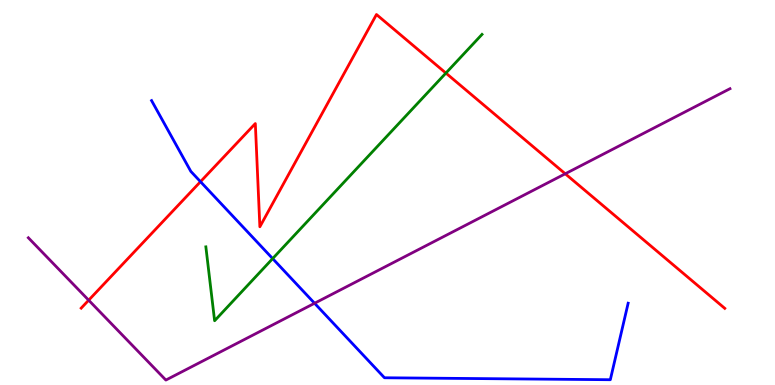[{'lines': ['blue', 'red'], 'intersections': [{'x': 2.59, 'y': 5.28}]}, {'lines': ['green', 'red'], 'intersections': [{'x': 5.75, 'y': 8.1}]}, {'lines': ['purple', 'red'], 'intersections': [{'x': 1.14, 'y': 2.2}, {'x': 7.29, 'y': 5.49}]}, {'lines': ['blue', 'green'], 'intersections': [{'x': 3.52, 'y': 3.28}]}, {'lines': ['blue', 'purple'], 'intersections': [{'x': 4.06, 'y': 2.12}]}, {'lines': ['green', 'purple'], 'intersections': []}]